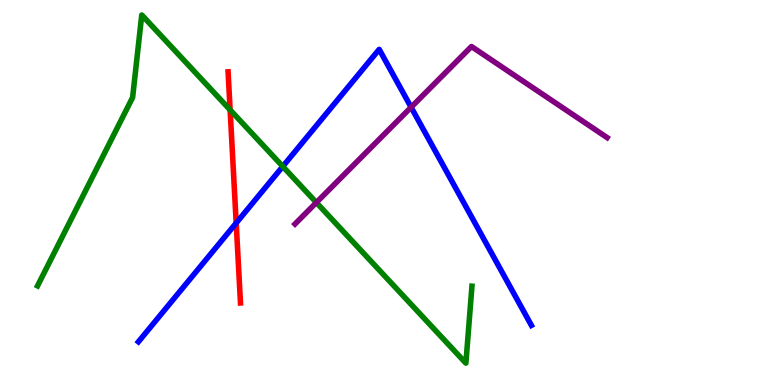[{'lines': ['blue', 'red'], 'intersections': [{'x': 3.05, 'y': 4.21}]}, {'lines': ['green', 'red'], 'intersections': [{'x': 2.97, 'y': 7.15}]}, {'lines': ['purple', 'red'], 'intersections': []}, {'lines': ['blue', 'green'], 'intersections': [{'x': 3.65, 'y': 5.68}]}, {'lines': ['blue', 'purple'], 'intersections': [{'x': 5.3, 'y': 7.21}]}, {'lines': ['green', 'purple'], 'intersections': [{'x': 4.08, 'y': 4.74}]}]